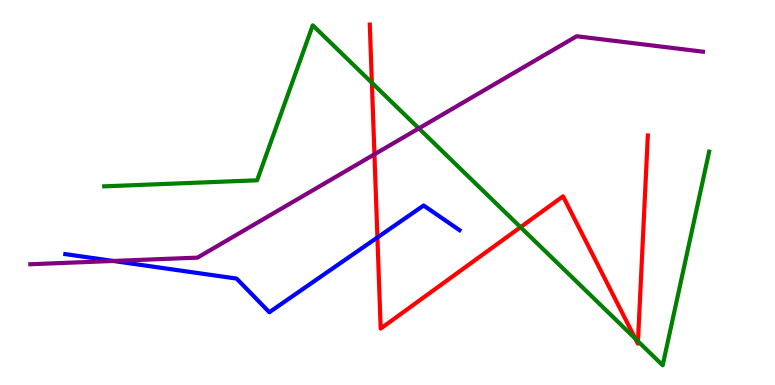[{'lines': ['blue', 'red'], 'intersections': [{'x': 4.87, 'y': 3.83}]}, {'lines': ['green', 'red'], 'intersections': [{'x': 4.8, 'y': 7.85}, {'x': 6.72, 'y': 4.1}, {'x': 8.2, 'y': 1.2}, {'x': 8.23, 'y': 1.14}]}, {'lines': ['purple', 'red'], 'intersections': [{'x': 4.83, 'y': 5.99}]}, {'lines': ['blue', 'green'], 'intersections': []}, {'lines': ['blue', 'purple'], 'intersections': [{'x': 1.46, 'y': 3.22}]}, {'lines': ['green', 'purple'], 'intersections': [{'x': 5.4, 'y': 6.67}]}]